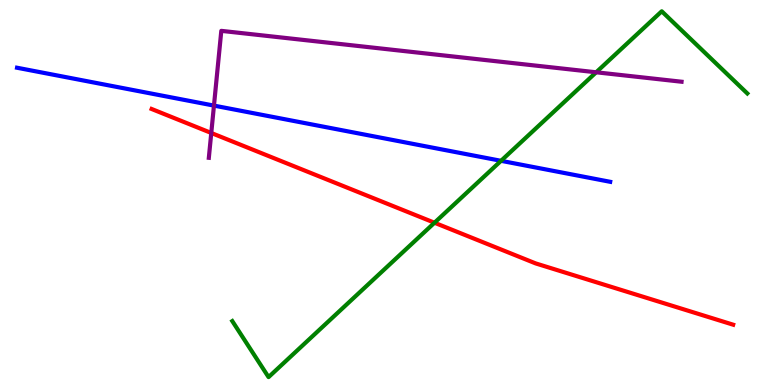[{'lines': ['blue', 'red'], 'intersections': []}, {'lines': ['green', 'red'], 'intersections': [{'x': 5.61, 'y': 4.21}]}, {'lines': ['purple', 'red'], 'intersections': [{'x': 2.73, 'y': 6.55}]}, {'lines': ['blue', 'green'], 'intersections': [{'x': 6.46, 'y': 5.82}]}, {'lines': ['blue', 'purple'], 'intersections': [{'x': 2.76, 'y': 7.26}]}, {'lines': ['green', 'purple'], 'intersections': [{'x': 7.69, 'y': 8.12}]}]